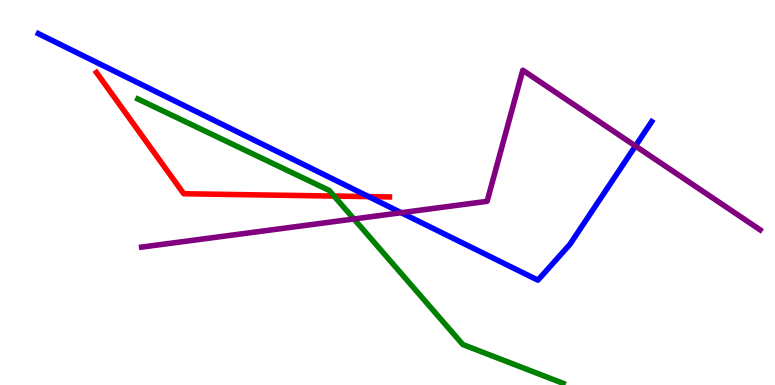[{'lines': ['blue', 'red'], 'intersections': [{'x': 4.76, 'y': 4.89}]}, {'lines': ['green', 'red'], 'intersections': [{'x': 4.31, 'y': 4.91}]}, {'lines': ['purple', 'red'], 'intersections': []}, {'lines': ['blue', 'green'], 'intersections': []}, {'lines': ['blue', 'purple'], 'intersections': [{'x': 5.18, 'y': 4.48}, {'x': 8.2, 'y': 6.21}]}, {'lines': ['green', 'purple'], 'intersections': [{'x': 4.57, 'y': 4.31}]}]